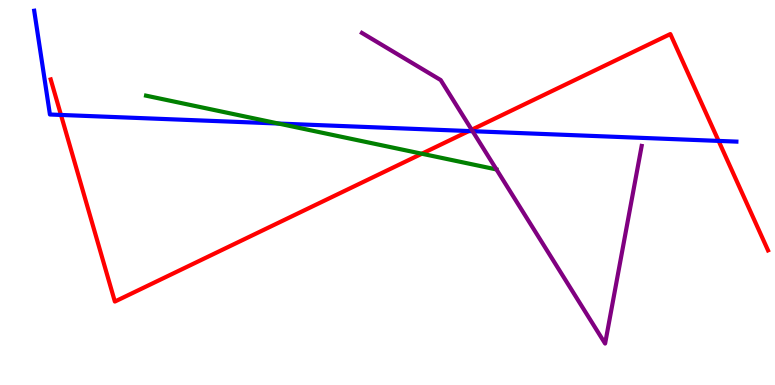[{'lines': ['blue', 'red'], 'intersections': [{'x': 0.787, 'y': 7.01}, {'x': 6.05, 'y': 6.6}, {'x': 9.27, 'y': 6.34}]}, {'lines': ['green', 'red'], 'intersections': [{'x': 5.44, 'y': 6.01}]}, {'lines': ['purple', 'red'], 'intersections': [{'x': 6.09, 'y': 6.63}]}, {'lines': ['blue', 'green'], 'intersections': [{'x': 3.59, 'y': 6.79}]}, {'lines': ['blue', 'purple'], 'intersections': [{'x': 6.1, 'y': 6.59}]}, {'lines': ['green', 'purple'], 'intersections': []}]